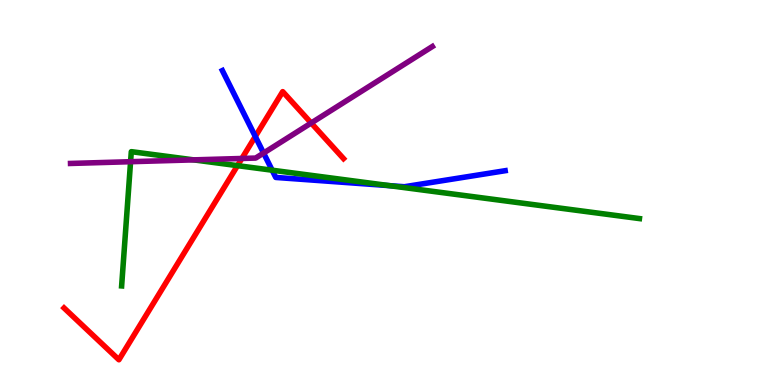[{'lines': ['blue', 'red'], 'intersections': [{'x': 3.29, 'y': 6.45}]}, {'lines': ['green', 'red'], 'intersections': [{'x': 3.06, 'y': 5.7}]}, {'lines': ['purple', 'red'], 'intersections': [{'x': 3.12, 'y': 5.88}, {'x': 4.02, 'y': 6.81}]}, {'lines': ['blue', 'green'], 'intersections': [{'x': 3.51, 'y': 5.58}, {'x': 5.03, 'y': 5.18}]}, {'lines': ['blue', 'purple'], 'intersections': [{'x': 3.4, 'y': 6.02}]}, {'lines': ['green', 'purple'], 'intersections': [{'x': 1.68, 'y': 5.8}, {'x': 2.5, 'y': 5.85}]}]